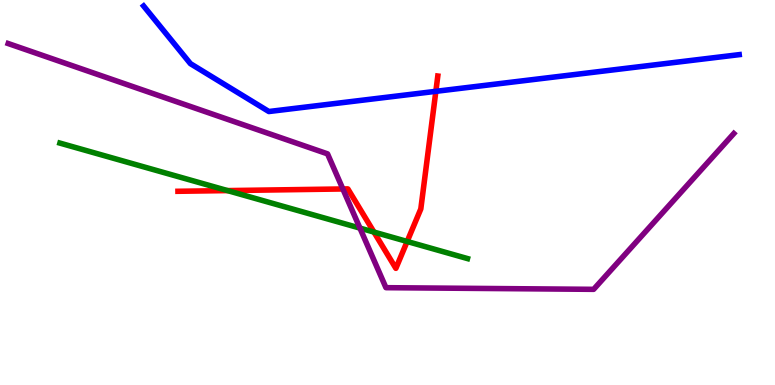[{'lines': ['blue', 'red'], 'intersections': [{'x': 5.62, 'y': 7.63}]}, {'lines': ['green', 'red'], 'intersections': [{'x': 2.94, 'y': 5.05}, {'x': 4.83, 'y': 3.97}, {'x': 5.25, 'y': 3.73}]}, {'lines': ['purple', 'red'], 'intersections': [{'x': 4.42, 'y': 5.09}]}, {'lines': ['blue', 'green'], 'intersections': []}, {'lines': ['blue', 'purple'], 'intersections': []}, {'lines': ['green', 'purple'], 'intersections': [{'x': 4.64, 'y': 4.08}]}]